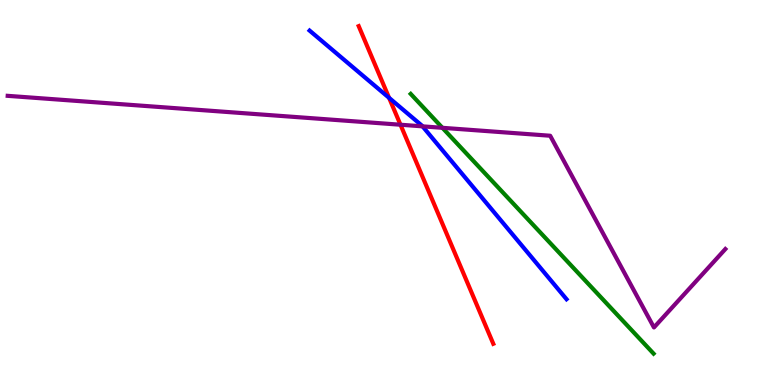[{'lines': ['blue', 'red'], 'intersections': [{'x': 5.02, 'y': 7.46}]}, {'lines': ['green', 'red'], 'intersections': []}, {'lines': ['purple', 'red'], 'intersections': [{'x': 5.17, 'y': 6.76}]}, {'lines': ['blue', 'green'], 'intersections': []}, {'lines': ['blue', 'purple'], 'intersections': [{'x': 5.45, 'y': 6.72}]}, {'lines': ['green', 'purple'], 'intersections': [{'x': 5.71, 'y': 6.68}]}]